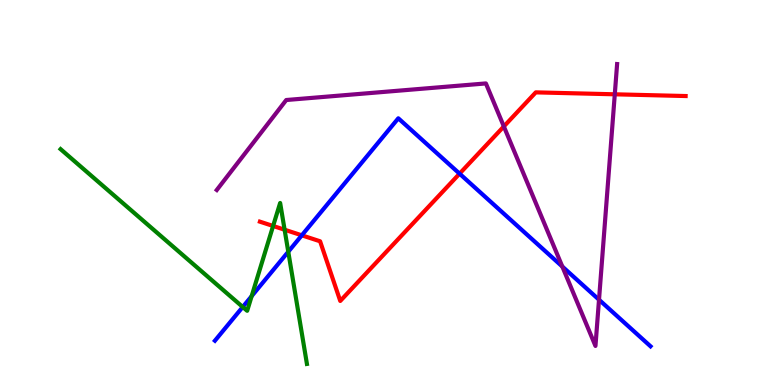[{'lines': ['blue', 'red'], 'intersections': [{'x': 3.89, 'y': 3.89}, {'x': 5.93, 'y': 5.49}]}, {'lines': ['green', 'red'], 'intersections': [{'x': 3.52, 'y': 4.13}, {'x': 3.67, 'y': 4.03}]}, {'lines': ['purple', 'red'], 'intersections': [{'x': 6.5, 'y': 6.72}, {'x': 7.93, 'y': 7.55}]}, {'lines': ['blue', 'green'], 'intersections': [{'x': 3.13, 'y': 2.03}, {'x': 3.25, 'y': 2.31}, {'x': 3.72, 'y': 3.46}]}, {'lines': ['blue', 'purple'], 'intersections': [{'x': 7.26, 'y': 3.08}, {'x': 7.73, 'y': 2.21}]}, {'lines': ['green', 'purple'], 'intersections': []}]